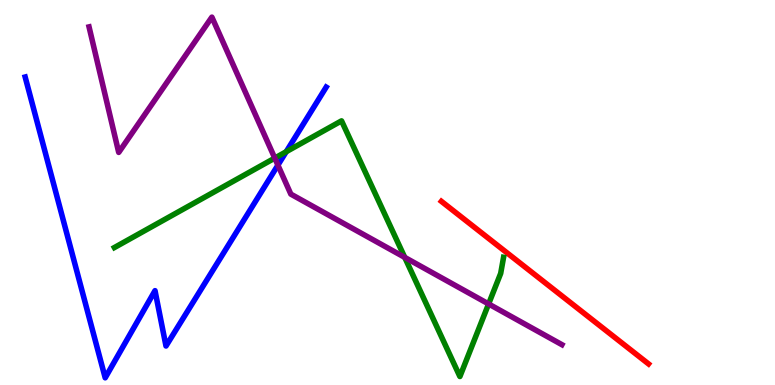[{'lines': ['blue', 'red'], 'intersections': []}, {'lines': ['green', 'red'], 'intersections': []}, {'lines': ['purple', 'red'], 'intersections': []}, {'lines': ['blue', 'green'], 'intersections': [{'x': 3.69, 'y': 6.06}]}, {'lines': ['blue', 'purple'], 'intersections': [{'x': 3.59, 'y': 5.71}]}, {'lines': ['green', 'purple'], 'intersections': [{'x': 3.55, 'y': 5.89}, {'x': 5.22, 'y': 3.31}, {'x': 6.3, 'y': 2.11}]}]